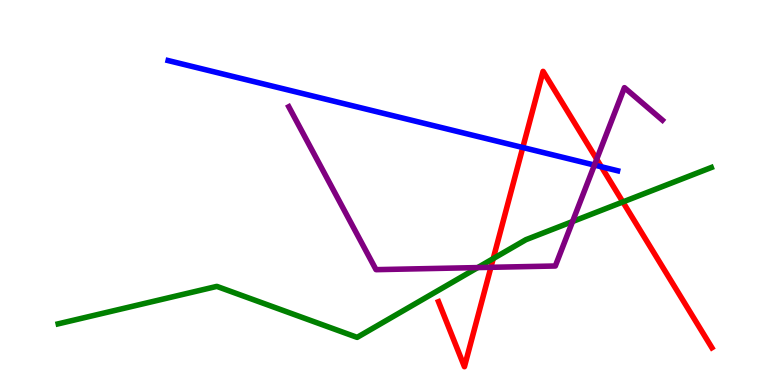[{'lines': ['blue', 'red'], 'intersections': [{'x': 6.75, 'y': 6.17}, {'x': 7.76, 'y': 5.67}]}, {'lines': ['green', 'red'], 'intersections': [{'x': 6.36, 'y': 3.28}, {'x': 8.04, 'y': 4.75}]}, {'lines': ['purple', 'red'], 'intersections': [{'x': 6.33, 'y': 3.06}, {'x': 7.7, 'y': 5.87}]}, {'lines': ['blue', 'green'], 'intersections': []}, {'lines': ['blue', 'purple'], 'intersections': [{'x': 7.67, 'y': 5.71}]}, {'lines': ['green', 'purple'], 'intersections': [{'x': 6.16, 'y': 3.05}, {'x': 7.39, 'y': 4.25}]}]